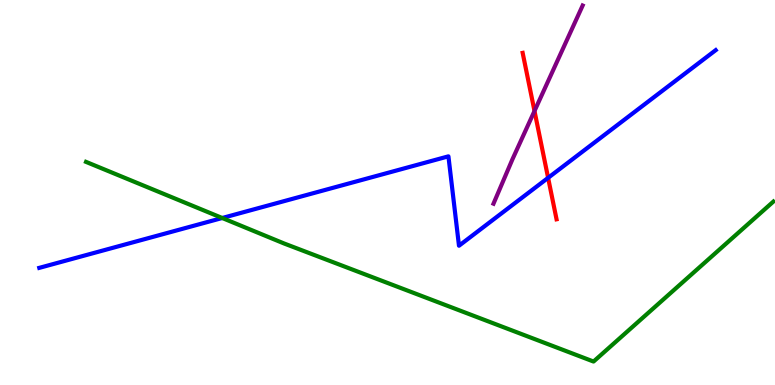[{'lines': ['blue', 'red'], 'intersections': [{'x': 7.07, 'y': 5.38}]}, {'lines': ['green', 'red'], 'intersections': []}, {'lines': ['purple', 'red'], 'intersections': [{'x': 6.9, 'y': 7.12}]}, {'lines': ['blue', 'green'], 'intersections': [{'x': 2.87, 'y': 4.34}]}, {'lines': ['blue', 'purple'], 'intersections': []}, {'lines': ['green', 'purple'], 'intersections': []}]